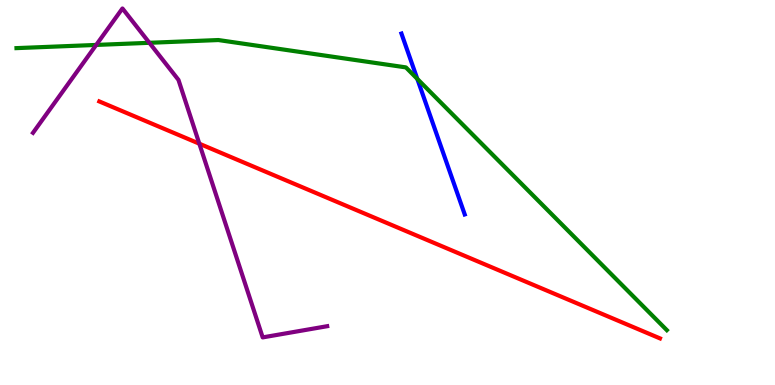[{'lines': ['blue', 'red'], 'intersections': []}, {'lines': ['green', 'red'], 'intersections': []}, {'lines': ['purple', 'red'], 'intersections': [{'x': 2.57, 'y': 6.27}]}, {'lines': ['blue', 'green'], 'intersections': [{'x': 5.38, 'y': 7.95}]}, {'lines': ['blue', 'purple'], 'intersections': []}, {'lines': ['green', 'purple'], 'intersections': [{'x': 1.24, 'y': 8.83}, {'x': 1.93, 'y': 8.89}]}]